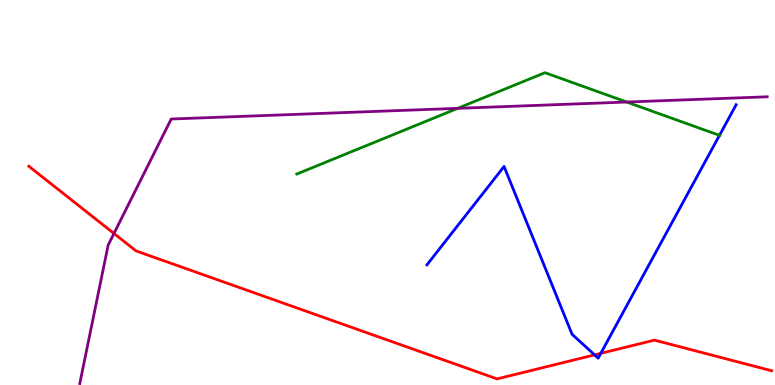[{'lines': ['blue', 'red'], 'intersections': [{'x': 7.67, 'y': 0.782}, {'x': 7.75, 'y': 0.822}]}, {'lines': ['green', 'red'], 'intersections': []}, {'lines': ['purple', 'red'], 'intersections': [{'x': 1.47, 'y': 3.94}]}, {'lines': ['blue', 'green'], 'intersections': [{'x': 9.28, 'y': 6.48}]}, {'lines': ['blue', 'purple'], 'intersections': []}, {'lines': ['green', 'purple'], 'intersections': [{'x': 5.91, 'y': 7.19}, {'x': 8.09, 'y': 7.35}]}]